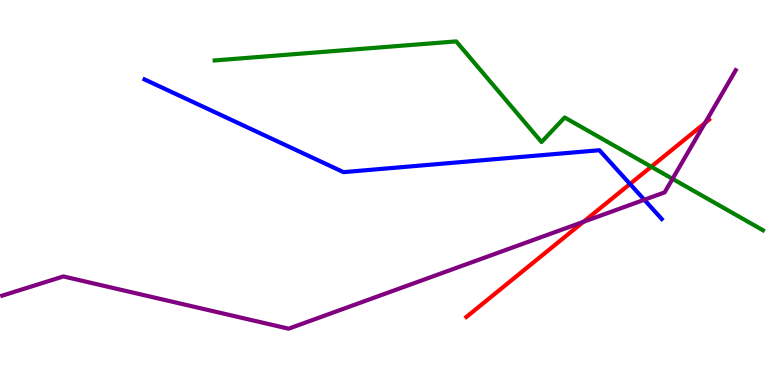[{'lines': ['blue', 'red'], 'intersections': [{'x': 8.13, 'y': 5.22}]}, {'lines': ['green', 'red'], 'intersections': [{'x': 8.4, 'y': 5.67}]}, {'lines': ['purple', 'red'], 'intersections': [{'x': 7.53, 'y': 4.24}, {'x': 9.1, 'y': 6.8}]}, {'lines': ['blue', 'green'], 'intersections': []}, {'lines': ['blue', 'purple'], 'intersections': [{'x': 8.31, 'y': 4.81}]}, {'lines': ['green', 'purple'], 'intersections': [{'x': 8.68, 'y': 5.36}]}]